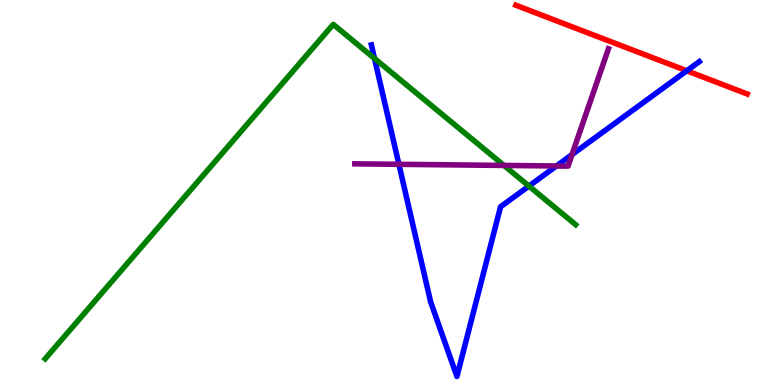[{'lines': ['blue', 'red'], 'intersections': [{'x': 8.86, 'y': 8.16}]}, {'lines': ['green', 'red'], 'intersections': []}, {'lines': ['purple', 'red'], 'intersections': []}, {'lines': ['blue', 'green'], 'intersections': [{'x': 4.83, 'y': 8.48}, {'x': 6.82, 'y': 5.17}]}, {'lines': ['blue', 'purple'], 'intersections': [{'x': 5.15, 'y': 5.73}, {'x': 7.18, 'y': 5.69}, {'x': 7.38, 'y': 5.98}]}, {'lines': ['green', 'purple'], 'intersections': [{'x': 6.5, 'y': 5.7}]}]